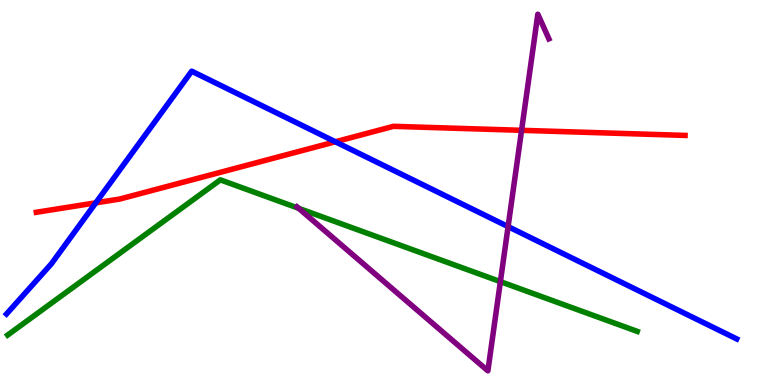[{'lines': ['blue', 'red'], 'intersections': [{'x': 1.24, 'y': 4.73}, {'x': 4.33, 'y': 6.32}]}, {'lines': ['green', 'red'], 'intersections': []}, {'lines': ['purple', 'red'], 'intersections': [{'x': 6.73, 'y': 6.62}]}, {'lines': ['blue', 'green'], 'intersections': []}, {'lines': ['blue', 'purple'], 'intersections': [{'x': 6.56, 'y': 4.11}]}, {'lines': ['green', 'purple'], 'intersections': [{'x': 3.85, 'y': 4.59}, {'x': 6.46, 'y': 2.68}]}]